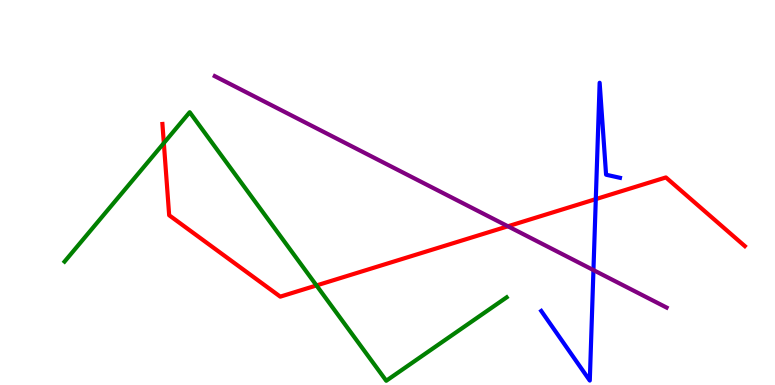[{'lines': ['blue', 'red'], 'intersections': [{'x': 7.69, 'y': 4.83}]}, {'lines': ['green', 'red'], 'intersections': [{'x': 2.11, 'y': 6.28}, {'x': 4.08, 'y': 2.59}]}, {'lines': ['purple', 'red'], 'intersections': [{'x': 6.55, 'y': 4.12}]}, {'lines': ['blue', 'green'], 'intersections': []}, {'lines': ['blue', 'purple'], 'intersections': [{'x': 7.66, 'y': 2.98}]}, {'lines': ['green', 'purple'], 'intersections': []}]